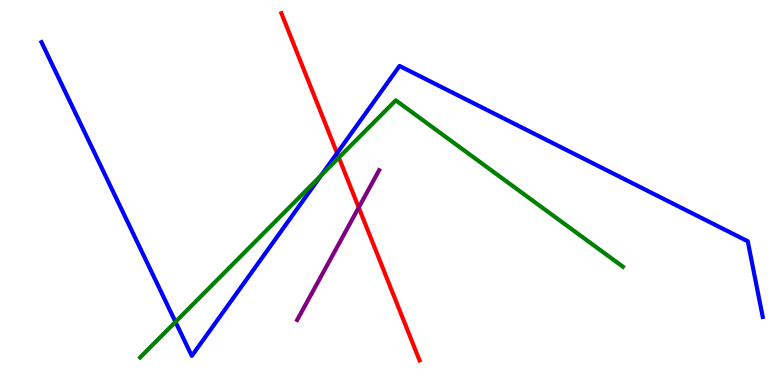[{'lines': ['blue', 'red'], 'intersections': [{'x': 4.35, 'y': 6.02}]}, {'lines': ['green', 'red'], 'intersections': [{'x': 4.37, 'y': 5.91}]}, {'lines': ['purple', 'red'], 'intersections': [{'x': 4.63, 'y': 4.61}]}, {'lines': ['blue', 'green'], 'intersections': [{'x': 2.26, 'y': 1.64}, {'x': 4.14, 'y': 5.44}]}, {'lines': ['blue', 'purple'], 'intersections': []}, {'lines': ['green', 'purple'], 'intersections': []}]